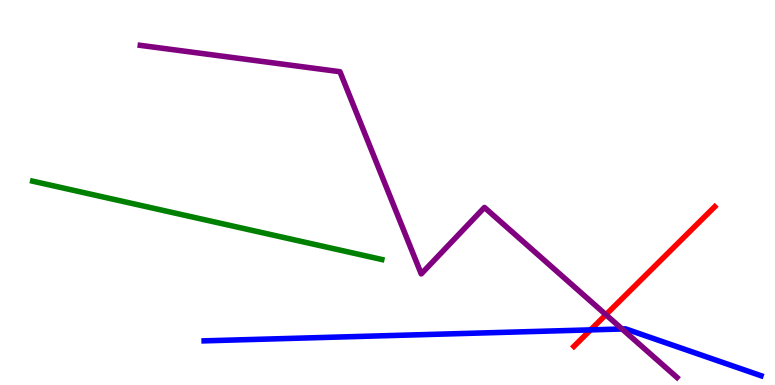[{'lines': ['blue', 'red'], 'intersections': [{'x': 7.62, 'y': 1.43}]}, {'lines': ['green', 'red'], 'intersections': []}, {'lines': ['purple', 'red'], 'intersections': [{'x': 7.82, 'y': 1.83}]}, {'lines': ['blue', 'green'], 'intersections': []}, {'lines': ['blue', 'purple'], 'intersections': [{'x': 8.03, 'y': 1.45}]}, {'lines': ['green', 'purple'], 'intersections': []}]